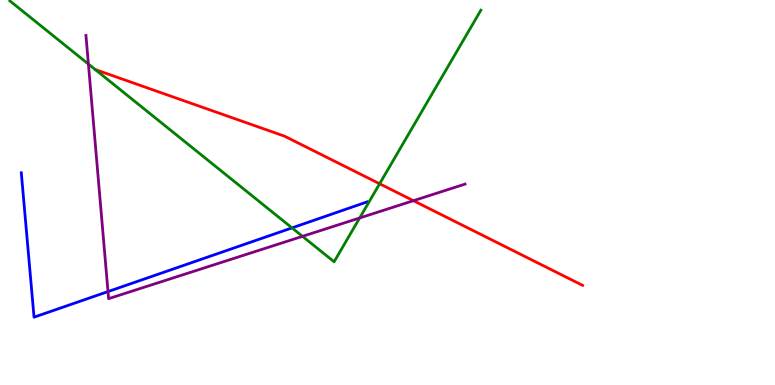[{'lines': ['blue', 'red'], 'intersections': []}, {'lines': ['green', 'red'], 'intersections': [{'x': 4.9, 'y': 5.23}]}, {'lines': ['purple', 'red'], 'intersections': [{'x': 5.33, 'y': 4.79}]}, {'lines': ['blue', 'green'], 'intersections': [{'x': 3.77, 'y': 4.08}]}, {'lines': ['blue', 'purple'], 'intersections': [{'x': 1.39, 'y': 2.43}]}, {'lines': ['green', 'purple'], 'intersections': [{'x': 1.14, 'y': 8.34}, {'x': 3.9, 'y': 3.86}, {'x': 4.64, 'y': 4.34}]}]